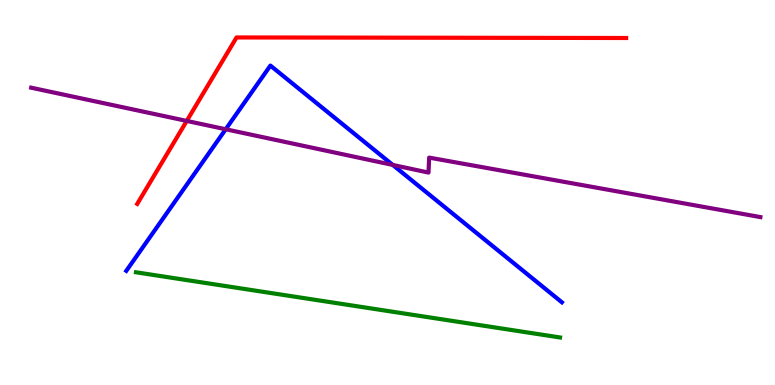[{'lines': ['blue', 'red'], 'intersections': []}, {'lines': ['green', 'red'], 'intersections': []}, {'lines': ['purple', 'red'], 'intersections': [{'x': 2.41, 'y': 6.86}]}, {'lines': ['blue', 'green'], 'intersections': []}, {'lines': ['blue', 'purple'], 'intersections': [{'x': 2.91, 'y': 6.64}, {'x': 5.07, 'y': 5.72}]}, {'lines': ['green', 'purple'], 'intersections': []}]